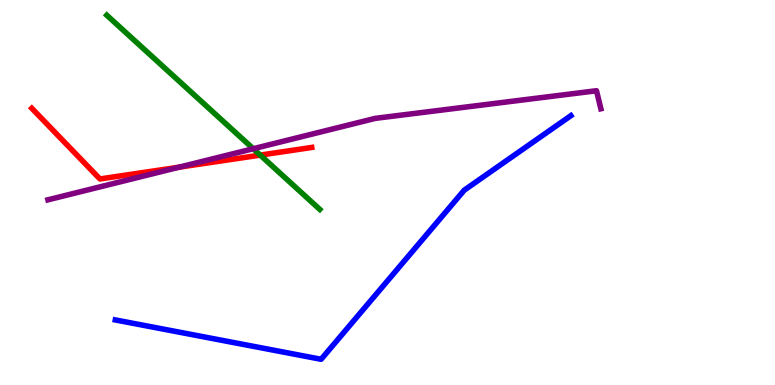[{'lines': ['blue', 'red'], 'intersections': []}, {'lines': ['green', 'red'], 'intersections': [{'x': 3.36, 'y': 5.97}]}, {'lines': ['purple', 'red'], 'intersections': [{'x': 2.31, 'y': 5.66}]}, {'lines': ['blue', 'green'], 'intersections': []}, {'lines': ['blue', 'purple'], 'intersections': []}, {'lines': ['green', 'purple'], 'intersections': [{'x': 3.27, 'y': 6.14}]}]